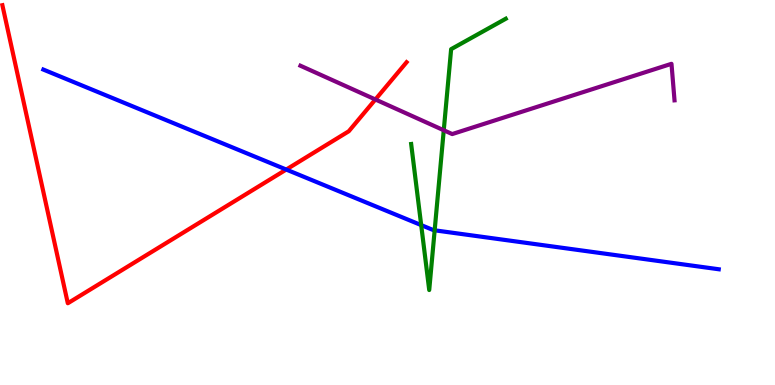[{'lines': ['blue', 'red'], 'intersections': [{'x': 3.69, 'y': 5.6}]}, {'lines': ['green', 'red'], 'intersections': []}, {'lines': ['purple', 'red'], 'intersections': [{'x': 4.84, 'y': 7.42}]}, {'lines': ['blue', 'green'], 'intersections': [{'x': 5.43, 'y': 4.15}, {'x': 5.61, 'y': 4.02}]}, {'lines': ['blue', 'purple'], 'intersections': []}, {'lines': ['green', 'purple'], 'intersections': [{'x': 5.73, 'y': 6.62}]}]